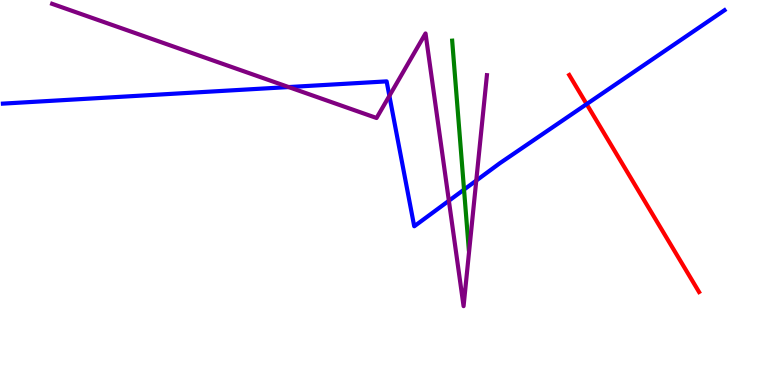[{'lines': ['blue', 'red'], 'intersections': [{'x': 7.57, 'y': 7.3}]}, {'lines': ['green', 'red'], 'intersections': []}, {'lines': ['purple', 'red'], 'intersections': []}, {'lines': ['blue', 'green'], 'intersections': [{'x': 5.99, 'y': 5.08}]}, {'lines': ['blue', 'purple'], 'intersections': [{'x': 3.72, 'y': 7.74}, {'x': 5.02, 'y': 7.51}, {'x': 5.79, 'y': 4.79}, {'x': 6.15, 'y': 5.31}]}, {'lines': ['green', 'purple'], 'intersections': []}]